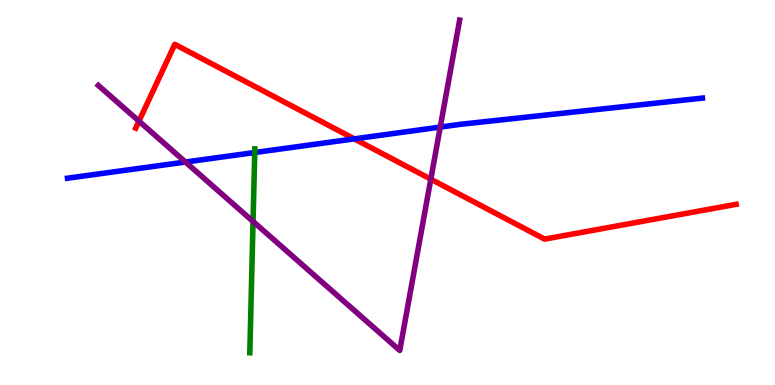[{'lines': ['blue', 'red'], 'intersections': [{'x': 4.57, 'y': 6.39}]}, {'lines': ['green', 'red'], 'intersections': []}, {'lines': ['purple', 'red'], 'intersections': [{'x': 1.79, 'y': 6.85}, {'x': 5.56, 'y': 5.35}]}, {'lines': ['blue', 'green'], 'intersections': [{'x': 3.29, 'y': 6.04}]}, {'lines': ['blue', 'purple'], 'intersections': [{'x': 2.39, 'y': 5.79}, {'x': 5.68, 'y': 6.7}]}, {'lines': ['green', 'purple'], 'intersections': [{'x': 3.27, 'y': 4.25}]}]